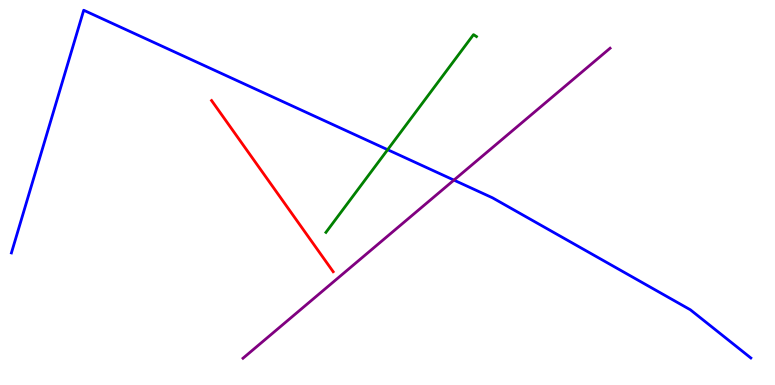[{'lines': ['blue', 'red'], 'intersections': []}, {'lines': ['green', 'red'], 'intersections': []}, {'lines': ['purple', 'red'], 'intersections': []}, {'lines': ['blue', 'green'], 'intersections': [{'x': 5.0, 'y': 6.11}]}, {'lines': ['blue', 'purple'], 'intersections': [{'x': 5.86, 'y': 5.32}]}, {'lines': ['green', 'purple'], 'intersections': []}]